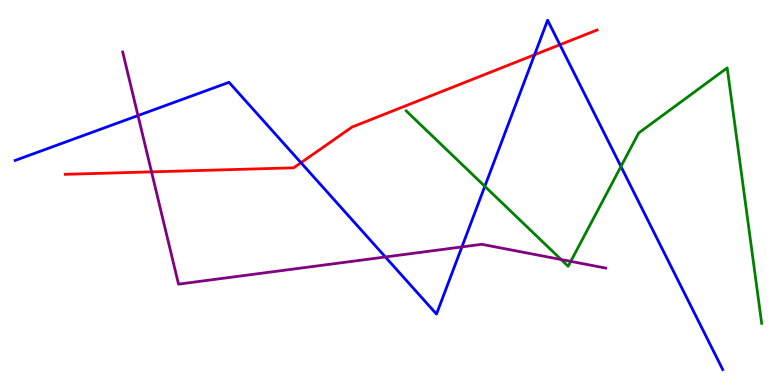[{'lines': ['blue', 'red'], 'intersections': [{'x': 3.88, 'y': 5.77}, {'x': 6.9, 'y': 8.58}, {'x': 7.22, 'y': 8.84}]}, {'lines': ['green', 'red'], 'intersections': []}, {'lines': ['purple', 'red'], 'intersections': [{'x': 1.96, 'y': 5.54}]}, {'lines': ['blue', 'green'], 'intersections': [{'x': 6.26, 'y': 5.16}, {'x': 8.01, 'y': 5.67}]}, {'lines': ['blue', 'purple'], 'intersections': [{'x': 1.78, 'y': 7.0}, {'x': 4.97, 'y': 3.33}, {'x': 5.96, 'y': 3.59}]}, {'lines': ['green', 'purple'], 'intersections': [{'x': 7.24, 'y': 3.26}, {'x': 7.36, 'y': 3.21}]}]